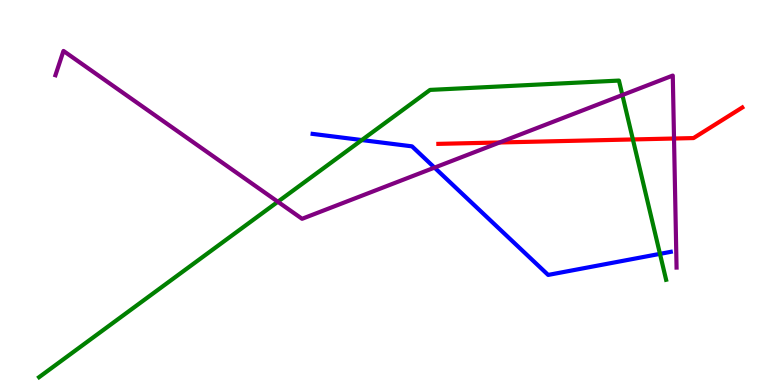[{'lines': ['blue', 'red'], 'intersections': []}, {'lines': ['green', 'red'], 'intersections': [{'x': 8.17, 'y': 6.38}]}, {'lines': ['purple', 'red'], 'intersections': [{'x': 6.45, 'y': 6.3}, {'x': 8.7, 'y': 6.4}]}, {'lines': ['blue', 'green'], 'intersections': [{'x': 4.67, 'y': 6.36}, {'x': 8.52, 'y': 3.41}]}, {'lines': ['blue', 'purple'], 'intersections': [{'x': 5.61, 'y': 5.65}]}, {'lines': ['green', 'purple'], 'intersections': [{'x': 3.59, 'y': 4.76}, {'x': 8.03, 'y': 7.53}]}]